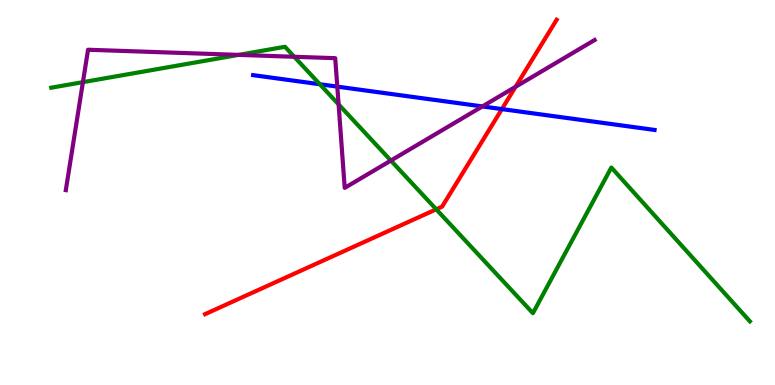[{'lines': ['blue', 'red'], 'intersections': [{'x': 6.48, 'y': 7.17}]}, {'lines': ['green', 'red'], 'intersections': [{'x': 5.63, 'y': 4.56}]}, {'lines': ['purple', 'red'], 'intersections': [{'x': 6.65, 'y': 7.75}]}, {'lines': ['blue', 'green'], 'intersections': [{'x': 4.13, 'y': 7.81}]}, {'lines': ['blue', 'purple'], 'intersections': [{'x': 4.35, 'y': 7.75}, {'x': 6.22, 'y': 7.24}]}, {'lines': ['green', 'purple'], 'intersections': [{'x': 1.07, 'y': 7.87}, {'x': 3.08, 'y': 8.57}, {'x': 3.8, 'y': 8.53}, {'x': 4.37, 'y': 7.29}, {'x': 5.04, 'y': 5.83}]}]